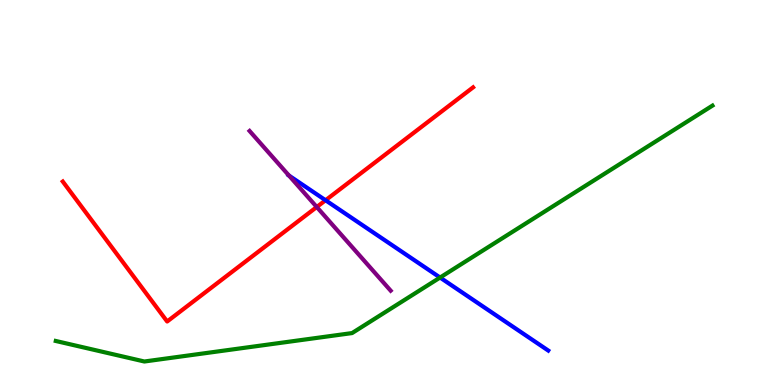[{'lines': ['blue', 'red'], 'intersections': [{'x': 4.2, 'y': 4.8}]}, {'lines': ['green', 'red'], 'intersections': []}, {'lines': ['purple', 'red'], 'intersections': [{'x': 4.09, 'y': 4.62}]}, {'lines': ['blue', 'green'], 'intersections': [{'x': 5.68, 'y': 2.79}]}, {'lines': ['blue', 'purple'], 'intersections': [{'x': 3.73, 'y': 5.44}]}, {'lines': ['green', 'purple'], 'intersections': []}]